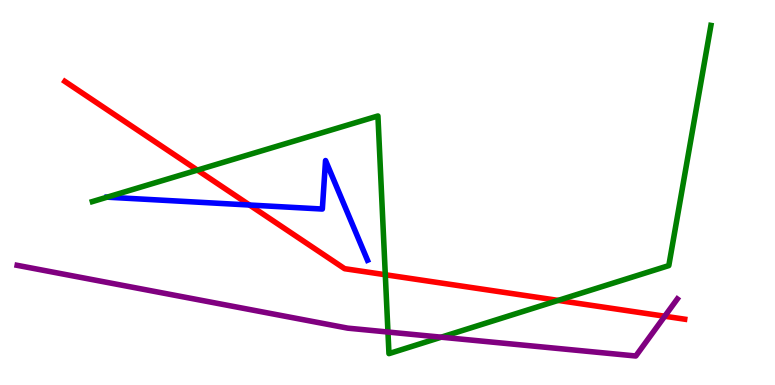[{'lines': ['blue', 'red'], 'intersections': [{'x': 3.22, 'y': 4.67}]}, {'lines': ['green', 'red'], 'intersections': [{'x': 2.55, 'y': 5.58}, {'x': 4.97, 'y': 2.86}, {'x': 7.2, 'y': 2.2}]}, {'lines': ['purple', 'red'], 'intersections': [{'x': 8.58, 'y': 1.79}]}, {'lines': ['blue', 'green'], 'intersections': [{'x': 1.38, 'y': 4.88}]}, {'lines': ['blue', 'purple'], 'intersections': []}, {'lines': ['green', 'purple'], 'intersections': [{'x': 5.01, 'y': 1.38}, {'x': 5.69, 'y': 1.24}]}]